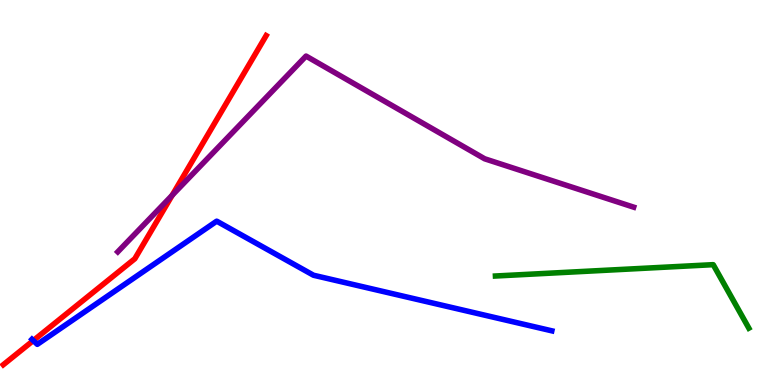[{'lines': ['blue', 'red'], 'intersections': [{'x': 0.43, 'y': 1.15}]}, {'lines': ['green', 'red'], 'intersections': []}, {'lines': ['purple', 'red'], 'intersections': [{'x': 2.22, 'y': 4.93}]}, {'lines': ['blue', 'green'], 'intersections': []}, {'lines': ['blue', 'purple'], 'intersections': []}, {'lines': ['green', 'purple'], 'intersections': []}]